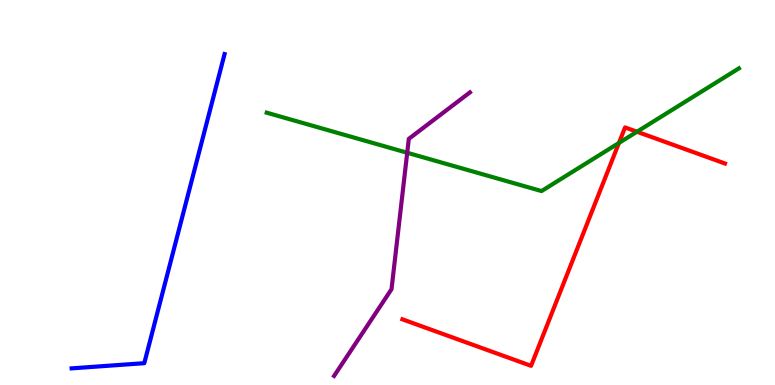[{'lines': ['blue', 'red'], 'intersections': []}, {'lines': ['green', 'red'], 'intersections': [{'x': 7.99, 'y': 6.29}, {'x': 8.22, 'y': 6.58}]}, {'lines': ['purple', 'red'], 'intersections': []}, {'lines': ['blue', 'green'], 'intersections': []}, {'lines': ['blue', 'purple'], 'intersections': []}, {'lines': ['green', 'purple'], 'intersections': [{'x': 5.25, 'y': 6.03}]}]